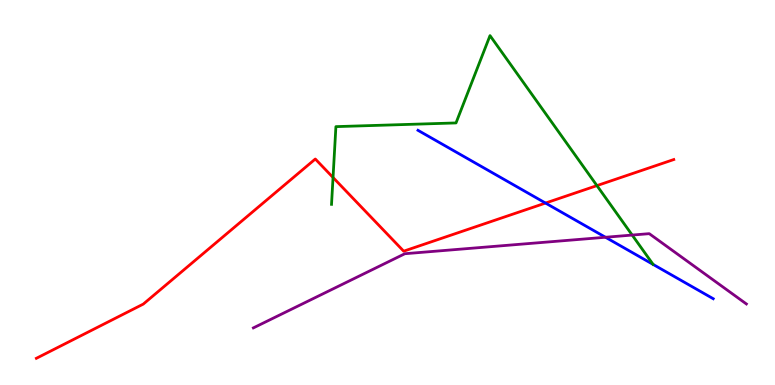[{'lines': ['blue', 'red'], 'intersections': [{'x': 7.04, 'y': 4.73}]}, {'lines': ['green', 'red'], 'intersections': [{'x': 4.3, 'y': 5.39}, {'x': 7.7, 'y': 5.18}]}, {'lines': ['purple', 'red'], 'intersections': []}, {'lines': ['blue', 'green'], 'intersections': []}, {'lines': ['blue', 'purple'], 'intersections': [{'x': 7.81, 'y': 3.84}]}, {'lines': ['green', 'purple'], 'intersections': [{'x': 8.16, 'y': 3.89}]}]